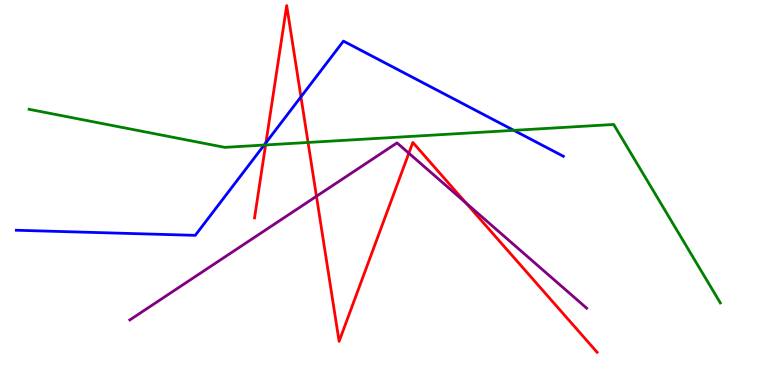[{'lines': ['blue', 'red'], 'intersections': [{'x': 3.43, 'y': 6.29}, {'x': 3.88, 'y': 7.48}]}, {'lines': ['green', 'red'], 'intersections': [{'x': 3.43, 'y': 6.23}, {'x': 3.97, 'y': 6.3}]}, {'lines': ['purple', 'red'], 'intersections': [{'x': 4.08, 'y': 4.9}, {'x': 5.28, 'y': 6.02}, {'x': 6.01, 'y': 4.73}]}, {'lines': ['blue', 'green'], 'intersections': [{'x': 3.41, 'y': 6.23}, {'x': 6.63, 'y': 6.61}]}, {'lines': ['blue', 'purple'], 'intersections': []}, {'lines': ['green', 'purple'], 'intersections': []}]